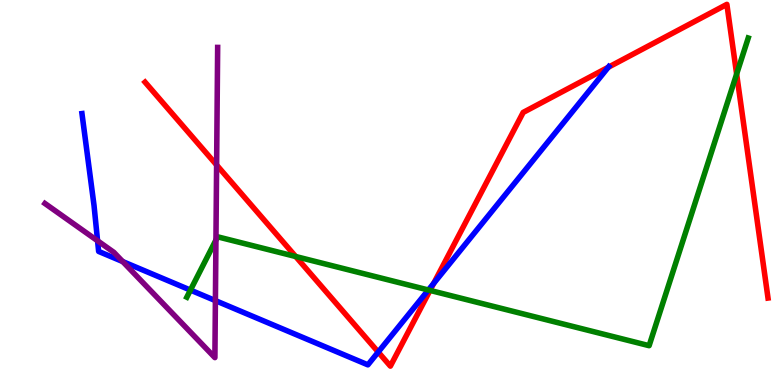[{'lines': ['blue', 'red'], 'intersections': [{'x': 4.88, 'y': 0.856}, {'x': 5.6, 'y': 2.64}, {'x': 7.85, 'y': 8.25}]}, {'lines': ['green', 'red'], 'intersections': [{'x': 3.82, 'y': 3.34}, {'x': 5.55, 'y': 2.46}, {'x': 9.5, 'y': 8.08}]}, {'lines': ['purple', 'red'], 'intersections': [{'x': 2.79, 'y': 5.71}]}, {'lines': ['blue', 'green'], 'intersections': [{'x': 2.46, 'y': 2.47}, {'x': 5.53, 'y': 2.47}]}, {'lines': ['blue', 'purple'], 'intersections': [{'x': 1.26, 'y': 3.75}, {'x': 1.58, 'y': 3.21}, {'x': 2.78, 'y': 2.19}]}, {'lines': ['green', 'purple'], 'intersections': [{'x': 2.79, 'y': 3.77}]}]